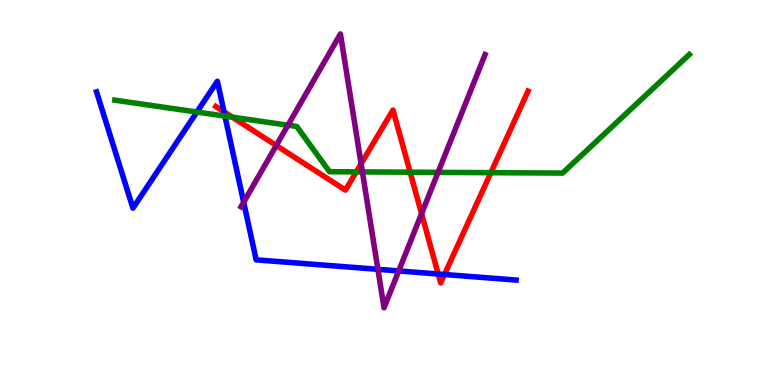[{'lines': ['blue', 'red'], 'intersections': [{'x': 2.89, 'y': 7.1}, {'x': 5.65, 'y': 2.88}, {'x': 5.74, 'y': 2.87}]}, {'lines': ['green', 'red'], 'intersections': [{'x': 3.0, 'y': 6.96}, {'x': 4.6, 'y': 5.54}, {'x': 5.29, 'y': 5.53}, {'x': 6.33, 'y': 5.52}]}, {'lines': ['purple', 'red'], 'intersections': [{'x': 3.56, 'y': 6.22}, {'x': 4.66, 'y': 5.75}, {'x': 5.44, 'y': 4.45}]}, {'lines': ['blue', 'green'], 'intersections': [{'x': 2.54, 'y': 7.09}, {'x': 2.9, 'y': 6.98}]}, {'lines': ['blue', 'purple'], 'intersections': [{'x': 3.14, 'y': 4.75}, {'x': 4.88, 'y': 3.0}, {'x': 5.14, 'y': 2.96}]}, {'lines': ['green', 'purple'], 'intersections': [{'x': 3.72, 'y': 6.75}, {'x': 4.68, 'y': 5.53}, {'x': 5.65, 'y': 5.52}]}]